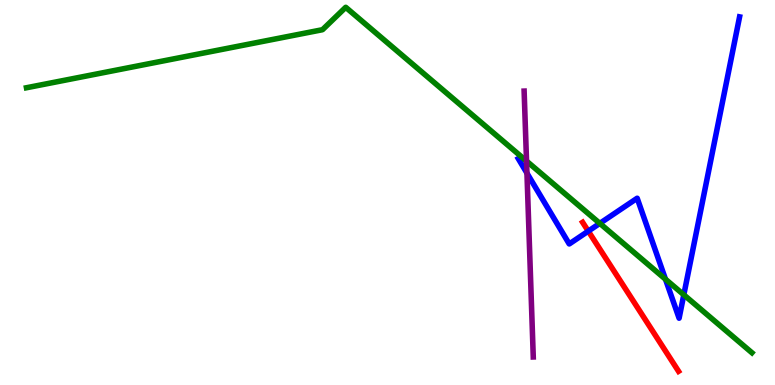[{'lines': ['blue', 'red'], 'intersections': [{'x': 7.59, 'y': 4.0}]}, {'lines': ['green', 'red'], 'intersections': []}, {'lines': ['purple', 'red'], 'intersections': []}, {'lines': ['blue', 'green'], 'intersections': [{'x': 7.74, 'y': 4.2}, {'x': 8.59, 'y': 2.75}, {'x': 8.82, 'y': 2.34}]}, {'lines': ['blue', 'purple'], 'intersections': [{'x': 6.8, 'y': 5.5}]}, {'lines': ['green', 'purple'], 'intersections': [{'x': 6.79, 'y': 5.82}]}]